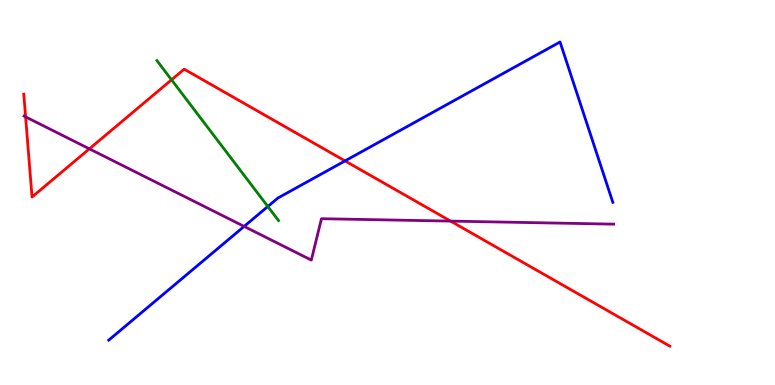[{'lines': ['blue', 'red'], 'intersections': [{'x': 4.45, 'y': 5.82}]}, {'lines': ['green', 'red'], 'intersections': [{'x': 2.21, 'y': 7.93}]}, {'lines': ['purple', 'red'], 'intersections': [{'x': 0.33, 'y': 6.96}, {'x': 1.15, 'y': 6.13}, {'x': 5.81, 'y': 4.26}]}, {'lines': ['blue', 'green'], 'intersections': [{'x': 3.46, 'y': 4.64}]}, {'lines': ['blue', 'purple'], 'intersections': [{'x': 3.15, 'y': 4.12}]}, {'lines': ['green', 'purple'], 'intersections': []}]